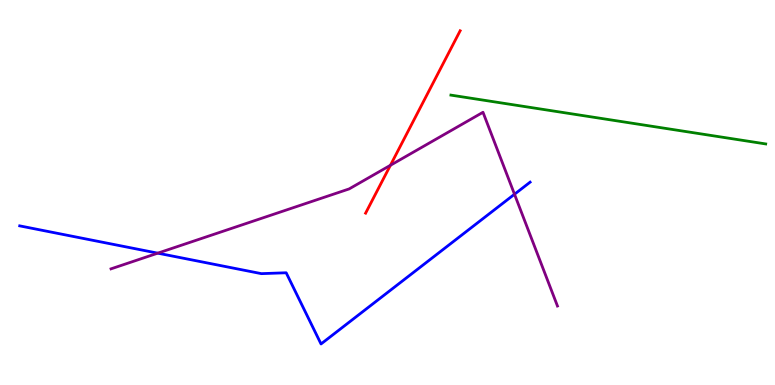[{'lines': ['blue', 'red'], 'intersections': []}, {'lines': ['green', 'red'], 'intersections': []}, {'lines': ['purple', 'red'], 'intersections': [{'x': 5.04, 'y': 5.71}]}, {'lines': ['blue', 'green'], 'intersections': []}, {'lines': ['blue', 'purple'], 'intersections': [{'x': 2.04, 'y': 3.42}, {'x': 6.64, 'y': 4.95}]}, {'lines': ['green', 'purple'], 'intersections': []}]